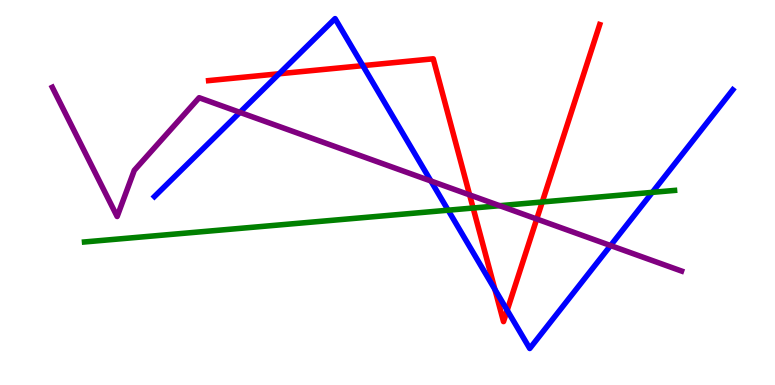[{'lines': ['blue', 'red'], 'intersections': [{'x': 3.6, 'y': 8.08}, {'x': 4.68, 'y': 8.3}, {'x': 6.39, 'y': 2.48}, {'x': 6.54, 'y': 1.94}]}, {'lines': ['green', 'red'], 'intersections': [{'x': 6.1, 'y': 4.6}, {'x': 7.0, 'y': 4.75}]}, {'lines': ['purple', 'red'], 'intersections': [{'x': 6.06, 'y': 4.94}, {'x': 6.93, 'y': 4.31}]}, {'lines': ['blue', 'green'], 'intersections': [{'x': 5.78, 'y': 4.54}, {'x': 8.42, 'y': 5.0}]}, {'lines': ['blue', 'purple'], 'intersections': [{'x': 3.1, 'y': 7.08}, {'x': 5.56, 'y': 5.3}, {'x': 7.88, 'y': 3.62}]}, {'lines': ['green', 'purple'], 'intersections': [{'x': 6.45, 'y': 4.66}]}]